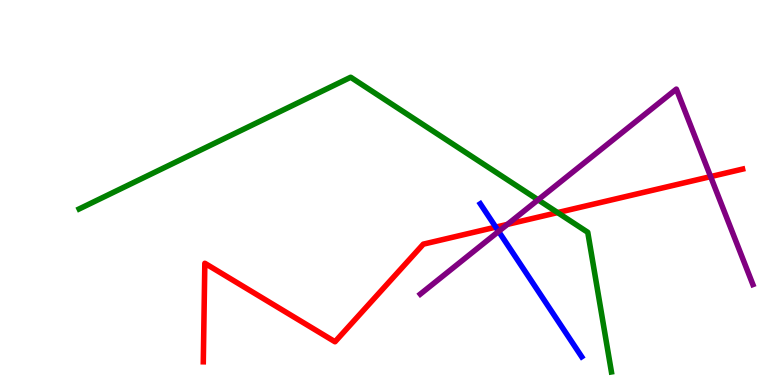[{'lines': ['blue', 'red'], 'intersections': [{'x': 6.4, 'y': 4.1}]}, {'lines': ['green', 'red'], 'intersections': [{'x': 7.2, 'y': 4.48}]}, {'lines': ['purple', 'red'], 'intersections': [{'x': 6.55, 'y': 4.17}, {'x': 9.17, 'y': 5.41}]}, {'lines': ['blue', 'green'], 'intersections': []}, {'lines': ['blue', 'purple'], 'intersections': [{'x': 6.43, 'y': 3.99}]}, {'lines': ['green', 'purple'], 'intersections': [{'x': 6.94, 'y': 4.81}]}]